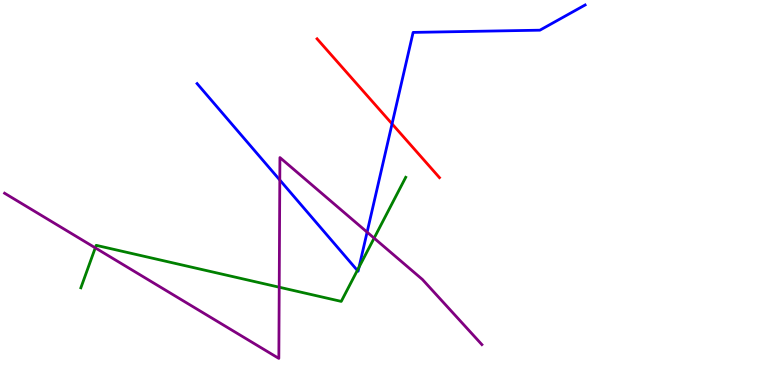[{'lines': ['blue', 'red'], 'intersections': [{'x': 5.06, 'y': 6.78}]}, {'lines': ['green', 'red'], 'intersections': []}, {'lines': ['purple', 'red'], 'intersections': []}, {'lines': ['blue', 'green'], 'intersections': [{'x': 4.61, 'y': 2.98}, {'x': 4.63, 'y': 3.06}]}, {'lines': ['blue', 'purple'], 'intersections': [{'x': 3.61, 'y': 5.32}, {'x': 4.74, 'y': 3.97}]}, {'lines': ['green', 'purple'], 'intersections': [{'x': 1.23, 'y': 3.56}, {'x': 3.6, 'y': 2.54}, {'x': 4.83, 'y': 3.81}]}]